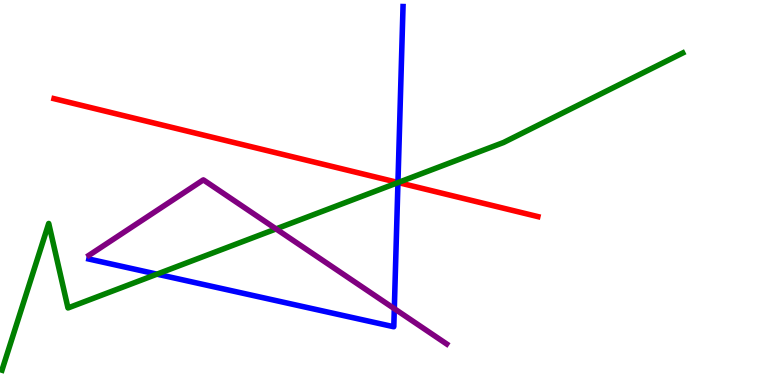[{'lines': ['blue', 'red'], 'intersections': [{'x': 5.13, 'y': 5.26}]}, {'lines': ['green', 'red'], 'intersections': [{'x': 5.14, 'y': 5.26}]}, {'lines': ['purple', 'red'], 'intersections': []}, {'lines': ['blue', 'green'], 'intersections': [{'x': 2.03, 'y': 2.88}, {'x': 5.13, 'y': 5.26}]}, {'lines': ['blue', 'purple'], 'intersections': [{'x': 5.09, 'y': 1.98}]}, {'lines': ['green', 'purple'], 'intersections': [{'x': 3.56, 'y': 4.05}]}]